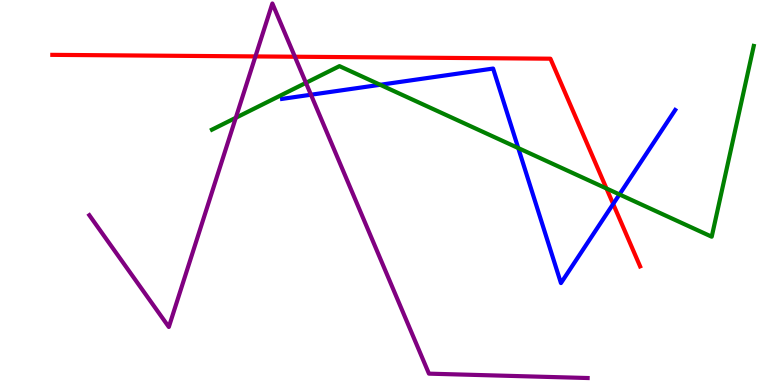[{'lines': ['blue', 'red'], 'intersections': [{'x': 7.91, 'y': 4.7}]}, {'lines': ['green', 'red'], 'intersections': [{'x': 7.83, 'y': 5.1}]}, {'lines': ['purple', 'red'], 'intersections': [{'x': 3.3, 'y': 8.53}, {'x': 3.8, 'y': 8.53}]}, {'lines': ['blue', 'green'], 'intersections': [{'x': 4.91, 'y': 7.8}, {'x': 6.69, 'y': 6.15}, {'x': 7.99, 'y': 4.95}]}, {'lines': ['blue', 'purple'], 'intersections': [{'x': 4.01, 'y': 7.54}]}, {'lines': ['green', 'purple'], 'intersections': [{'x': 3.04, 'y': 6.94}, {'x': 3.95, 'y': 7.85}]}]